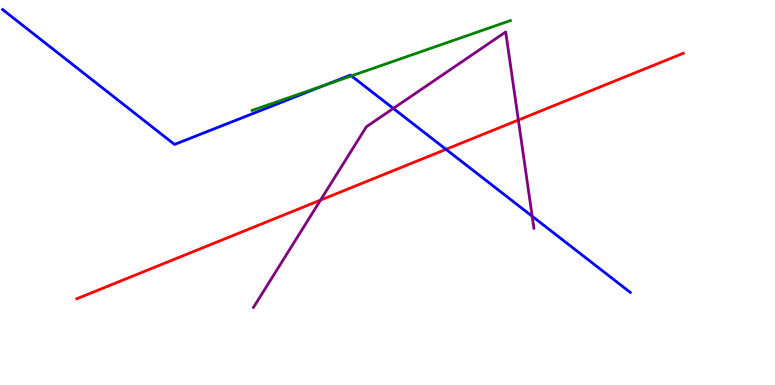[{'lines': ['blue', 'red'], 'intersections': [{'x': 5.75, 'y': 6.12}]}, {'lines': ['green', 'red'], 'intersections': []}, {'lines': ['purple', 'red'], 'intersections': [{'x': 4.14, 'y': 4.8}, {'x': 6.69, 'y': 6.88}]}, {'lines': ['blue', 'green'], 'intersections': [{'x': 4.2, 'y': 7.79}, {'x': 4.53, 'y': 8.03}]}, {'lines': ['blue', 'purple'], 'intersections': [{'x': 5.08, 'y': 7.18}, {'x': 6.87, 'y': 4.38}]}, {'lines': ['green', 'purple'], 'intersections': []}]